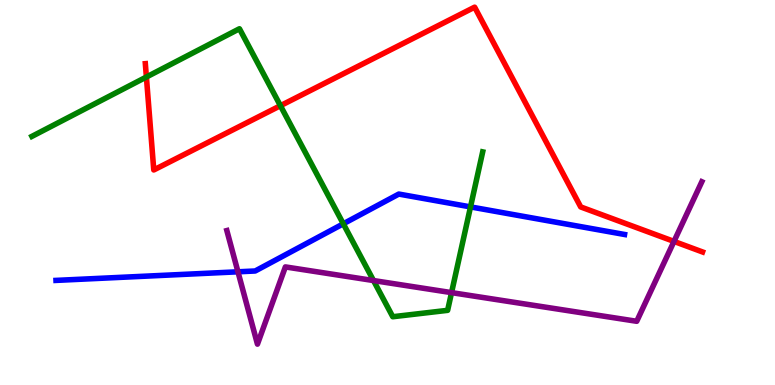[{'lines': ['blue', 'red'], 'intersections': []}, {'lines': ['green', 'red'], 'intersections': [{'x': 1.89, 'y': 8.0}, {'x': 3.62, 'y': 7.25}]}, {'lines': ['purple', 'red'], 'intersections': [{'x': 8.7, 'y': 3.73}]}, {'lines': ['blue', 'green'], 'intersections': [{'x': 4.43, 'y': 4.19}, {'x': 6.07, 'y': 4.63}]}, {'lines': ['blue', 'purple'], 'intersections': [{'x': 3.07, 'y': 2.94}]}, {'lines': ['green', 'purple'], 'intersections': [{'x': 4.82, 'y': 2.71}, {'x': 5.83, 'y': 2.4}]}]